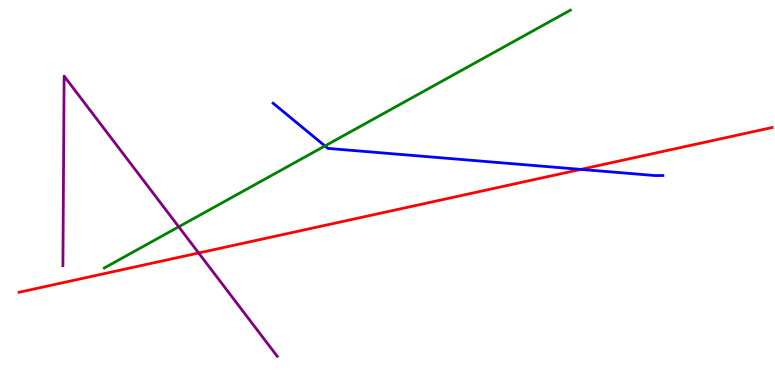[{'lines': ['blue', 'red'], 'intersections': [{'x': 7.49, 'y': 5.6}]}, {'lines': ['green', 'red'], 'intersections': []}, {'lines': ['purple', 'red'], 'intersections': [{'x': 2.56, 'y': 3.43}]}, {'lines': ['blue', 'green'], 'intersections': [{'x': 4.19, 'y': 6.21}]}, {'lines': ['blue', 'purple'], 'intersections': []}, {'lines': ['green', 'purple'], 'intersections': [{'x': 2.31, 'y': 4.11}]}]